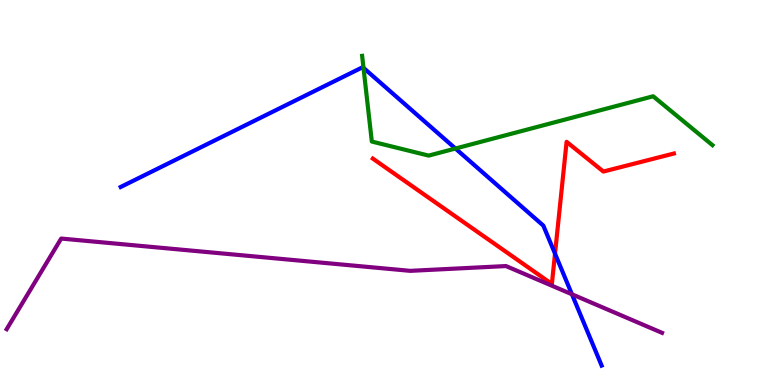[{'lines': ['blue', 'red'], 'intersections': [{'x': 7.16, 'y': 3.41}]}, {'lines': ['green', 'red'], 'intersections': []}, {'lines': ['purple', 'red'], 'intersections': []}, {'lines': ['blue', 'green'], 'intersections': [{'x': 4.69, 'y': 8.24}, {'x': 5.88, 'y': 6.14}]}, {'lines': ['blue', 'purple'], 'intersections': [{'x': 7.38, 'y': 2.36}]}, {'lines': ['green', 'purple'], 'intersections': []}]